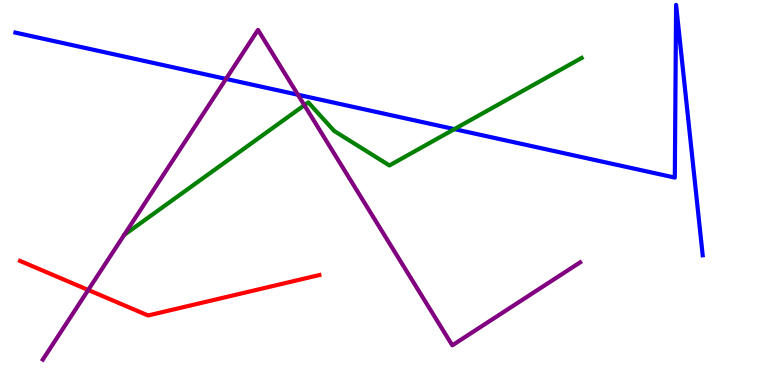[{'lines': ['blue', 'red'], 'intersections': []}, {'lines': ['green', 'red'], 'intersections': []}, {'lines': ['purple', 'red'], 'intersections': [{'x': 1.14, 'y': 2.47}]}, {'lines': ['blue', 'green'], 'intersections': [{'x': 5.86, 'y': 6.65}]}, {'lines': ['blue', 'purple'], 'intersections': [{'x': 2.92, 'y': 7.95}, {'x': 3.84, 'y': 7.54}]}, {'lines': ['green', 'purple'], 'intersections': [{'x': 3.93, 'y': 7.27}]}]